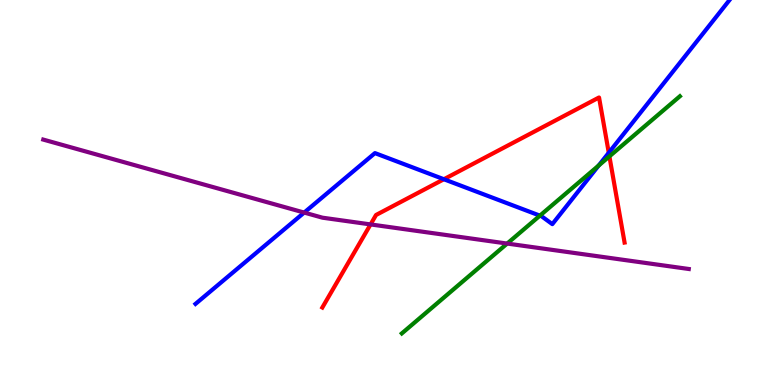[{'lines': ['blue', 'red'], 'intersections': [{'x': 5.73, 'y': 5.34}, {'x': 7.86, 'y': 6.03}]}, {'lines': ['green', 'red'], 'intersections': [{'x': 7.86, 'y': 5.94}]}, {'lines': ['purple', 'red'], 'intersections': [{'x': 4.78, 'y': 4.17}]}, {'lines': ['blue', 'green'], 'intersections': [{'x': 6.97, 'y': 4.4}, {'x': 7.72, 'y': 5.7}]}, {'lines': ['blue', 'purple'], 'intersections': [{'x': 3.92, 'y': 4.48}]}, {'lines': ['green', 'purple'], 'intersections': [{'x': 6.54, 'y': 3.67}]}]